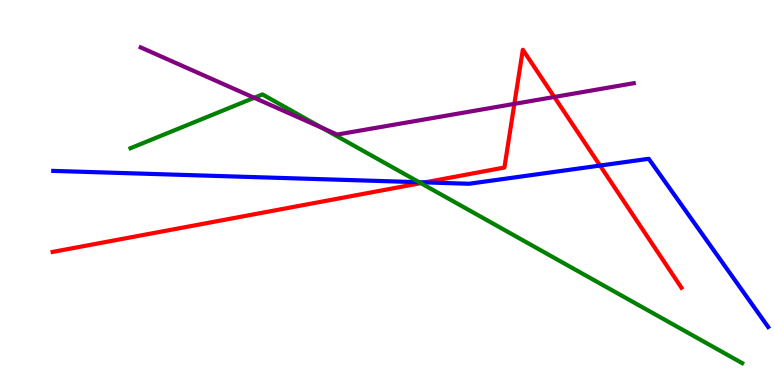[{'lines': ['blue', 'red'], 'intersections': [{'x': 5.48, 'y': 5.26}, {'x': 7.74, 'y': 5.7}]}, {'lines': ['green', 'red'], 'intersections': [{'x': 5.43, 'y': 5.24}]}, {'lines': ['purple', 'red'], 'intersections': [{'x': 6.64, 'y': 7.3}, {'x': 7.15, 'y': 7.48}]}, {'lines': ['blue', 'green'], 'intersections': [{'x': 5.41, 'y': 5.27}]}, {'lines': ['blue', 'purple'], 'intersections': []}, {'lines': ['green', 'purple'], 'intersections': [{'x': 3.28, 'y': 7.46}, {'x': 4.16, 'y': 6.67}]}]